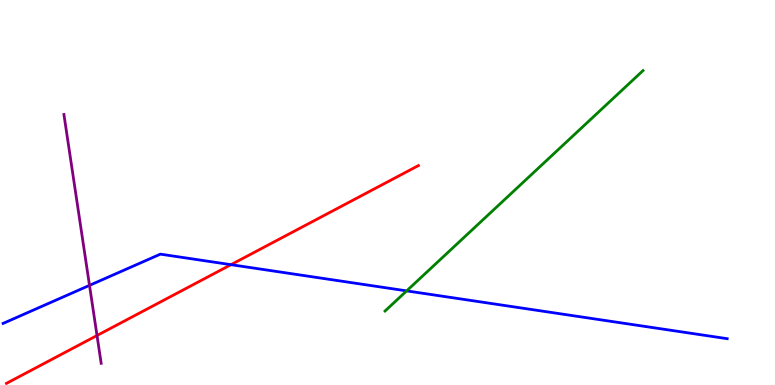[{'lines': ['blue', 'red'], 'intersections': [{'x': 2.98, 'y': 3.13}]}, {'lines': ['green', 'red'], 'intersections': []}, {'lines': ['purple', 'red'], 'intersections': [{'x': 1.25, 'y': 1.29}]}, {'lines': ['blue', 'green'], 'intersections': [{'x': 5.25, 'y': 2.44}]}, {'lines': ['blue', 'purple'], 'intersections': [{'x': 1.15, 'y': 2.59}]}, {'lines': ['green', 'purple'], 'intersections': []}]